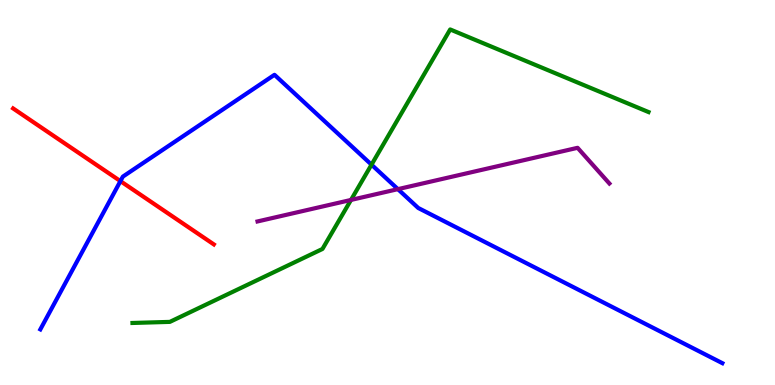[{'lines': ['blue', 'red'], 'intersections': [{'x': 1.55, 'y': 5.3}]}, {'lines': ['green', 'red'], 'intersections': []}, {'lines': ['purple', 'red'], 'intersections': []}, {'lines': ['blue', 'green'], 'intersections': [{'x': 4.79, 'y': 5.72}]}, {'lines': ['blue', 'purple'], 'intersections': [{'x': 5.13, 'y': 5.09}]}, {'lines': ['green', 'purple'], 'intersections': [{'x': 4.53, 'y': 4.81}]}]